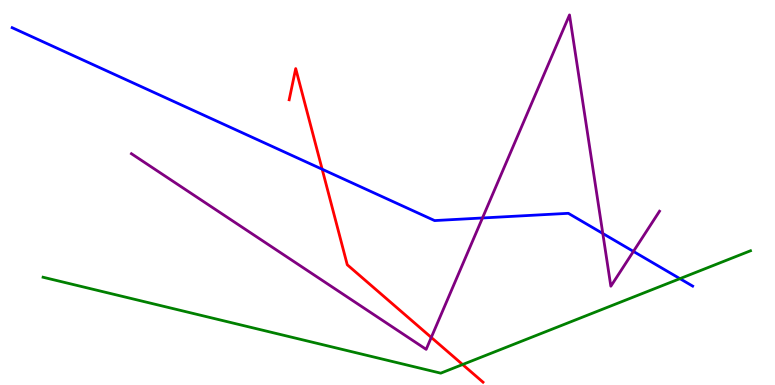[{'lines': ['blue', 'red'], 'intersections': [{'x': 4.16, 'y': 5.6}]}, {'lines': ['green', 'red'], 'intersections': [{'x': 5.97, 'y': 0.532}]}, {'lines': ['purple', 'red'], 'intersections': [{'x': 5.56, 'y': 1.24}]}, {'lines': ['blue', 'green'], 'intersections': [{'x': 8.77, 'y': 2.76}]}, {'lines': ['blue', 'purple'], 'intersections': [{'x': 6.23, 'y': 4.34}, {'x': 7.78, 'y': 3.94}, {'x': 8.17, 'y': 3.47}]}, {'lines': ['green', 'purple'], 'intersections': []}]